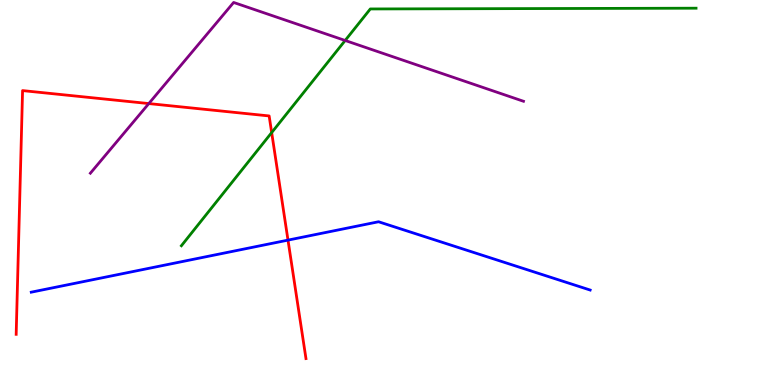[{'lines': ['blue', 'red'], 'intersections': [{'x': 3.72, 'y': 3.76}]}, {'lines': ['green', 'red'], 'intersections': [{'x': 3.51, 'y': 6.56}]}, {'lines': ['purple', 'red'], 'intersections': [{'x': 1.92, 'y': 7.31}]}, {'lines': ['blue', 'green'], 'intersections': []}, {'lines': ['blue', 'purple'], 'intersections': []}, {'lines': ['green', 'purple'], 'intersections': [{'x': 4.45, 'y': 8.95}]}]